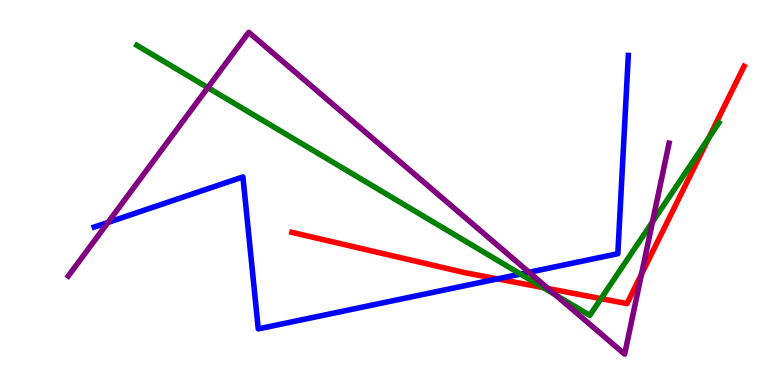[{'lines': ['blue', 'red'], 'intersections': [{'x': 6.42, 'y': 2.76}]}, {'lines': ['green', 'red'], 'intersections': [{'x': 7.01, 'y': 2.53}, {'x': 7.76, 'y': 2.24}, {'x': 9.14, 'y': 6.41}]}, {'lines': ['purple', 'red'], 'intersections': [{'x': 7.07, 'y': 2.51}, {'x': 8.28, 'y': 2.88}]}, {'lines': ['blue', 'green'], 'intersections': [{'x': 6.72, 'y': 2.88}]}, {'lines': ['blue', 'purple'], 'intersections': [{'x': 1.39, 'y': 4.22}, {'x': 6.83, 'y': 2.93}]}, {'lines': ['green', 'purple'], 'intersections': [{'x': 2.68, 'y': 7.72}, {'x': 7.17, 'y': 2.34}, {'x': 8.42, 'y': 4.24}]}]